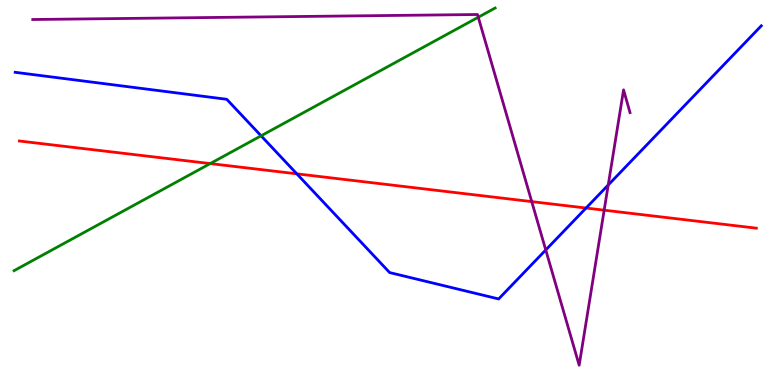[{'lines': ['blue', 'red'], 'intersections': [{'x': 3.83, 'y': 5.49}, {'x': 7.56, 'y': 4.6}]}, {'lines': ['green', 'red'], 'intersections': [{'x': 2.71, 'y': 5.75}]}, {'lines': ['purple', 'red'], 'intersections': [{'x': 6.86, 'y': 4.76}, {'x': 7.8, 'y': 4.54}]}, {'lines': ['blue', 'green'], 'intersections': [{'x': 3.37, 'y': 6.47}]}, {'lines': ['blue', 'purple'], 'intersections': [{'x': 7.04, 'y': 3.51}, {'x': 7.85, 'y': 5.2}]}, {'lines': ['green', 'purple'], 'intersections': [{'x': 6.17, 'y': 9.55}]}]